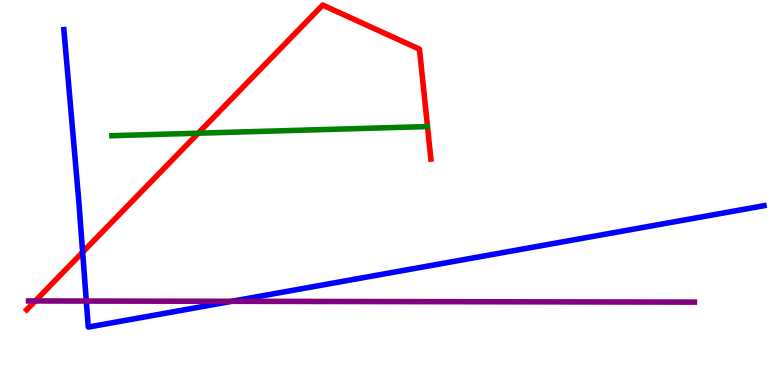[{'lines': ['blue', 'red'], 'intersections': [{'x': 1.07, 'y': 3.45}]}, {'lines': ['green', 'red'], 'intersections': [{'x': 2.56, 'y': 6.54}]}, {'lines': ['purple', 'red'], 'intersections': [{'x': 0.455, 'y': 2.18}]}, {'lines': ['blue', 'green'], 'intersections': []}, {'lines': ['blue', 'purple'], 'intersections': [{'x': 1.11, 'y': 2.18}, {'x': 2.99, 'y': 2.17}]}, {'lines': ['green', 'purple'], 'intersections': []}]